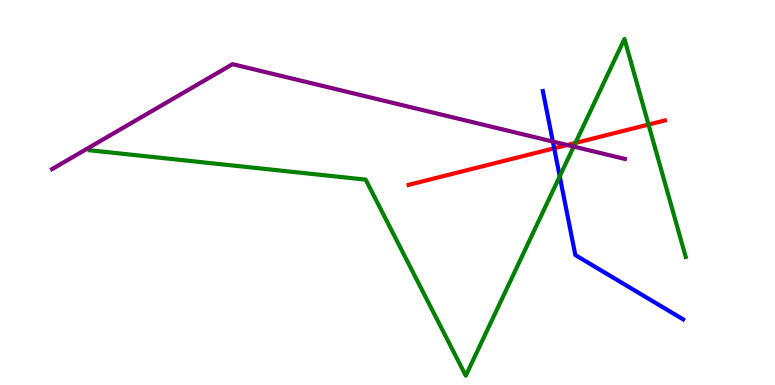[{'lines': ['blue', 'red'], 'intersections': [{'x': 7.15, 'y': 6.15}]}, {'lines': ['green', 'red'], 'intersections': [{'x': 7.43, 'y': 6.29}, {'x': 8.37, 'y': 6.76}]}, {'lines': ['purple', 'red'], 'intersections': [{'x': 7.32, 'y': 6.23}]}, {'lines': ['blue', 'green'], 'intersections': [{'x': 7.22, 'y': 5.42}]}, {'lines': ['blue', 'purple'], 'intersections': [{'x': 7.13, 'y': 6.32}]}, {'lines': ['green', 'purple'], 'intersections': [{'x': 7.4, 'y': 6.19}]}]